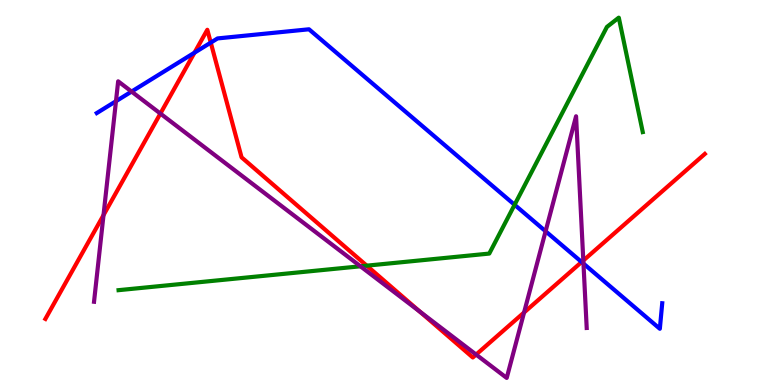[{'lines': ['blue', 'red'], 'intersections': [{'x': 2.51, 'y': 8.63}, {'x': 2.72, 'y': 8.89}, {'x': 7.5, 'y': 3.19}]}, {'lines': ['green', 'red'], 'intersections': [{'x': 4.73, 'y': 3.1}]}, {'lines': ['purple', 'red'], 'intersections': [{'x': 1.34, 'y': 4.41}, {'x': 2.07, 'y': 7.05}, {'x': 5.42, 'y': 1.91}, {'x': 6.14, 'y': 0.79}, {'x': 6.76, 'y': 1.88}, {'x': 7.53, 'y': 3.23}]}, {'lines': ['blue', 'green'], 'intersections': [{'x': 6.64, 'y': 4.68}]}, {'lines': ['blue', 'purple'], 'intersections': [{'x': 1.5, 'y': 7.37}, {'x': 1.7, 'y': 7.62}, {'x': 7.04, 'y': 3.99}, {'x': 7.53, 'y': 3.15}]}, {'lines': ['green', 'purple'], 'intersections': [{'x': 4.65, 'y': 3.08}]}]